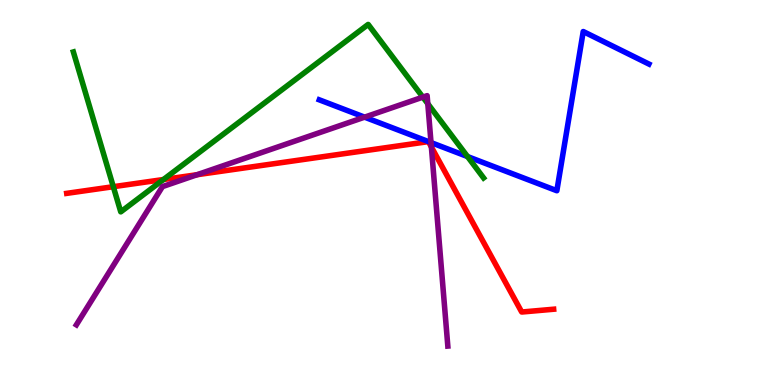[{'lines': ['blue', 'red'], 'intersections': []}, {'lines': ['green', 'red'], 'intersections': [{'x': 1.46, 'y': 5.15}, {'x': 2.11, 'y': 5.34}]}, {'lines': ['purple', 'red'], 'intersections': [{'x': 2.54, 'y': 5.46}, {'x': 5.57, 'y': 6.18}]}, {'lines': ['blue', 'green'], 'intersections': [{'x': 6.03, 'y': 5.93}]}, {'lines': ['blue', 'purple'], 'intersections': [{'x': 4.7, 'y': 6.96}, {'x': 5.56, 'y': 6.3}]}, {'lines': ['green', 'purple'], 'intersections': [{'x': 5.46, 'y': 7.48}, {'x': 5.52, 'y': 7.31}]}]